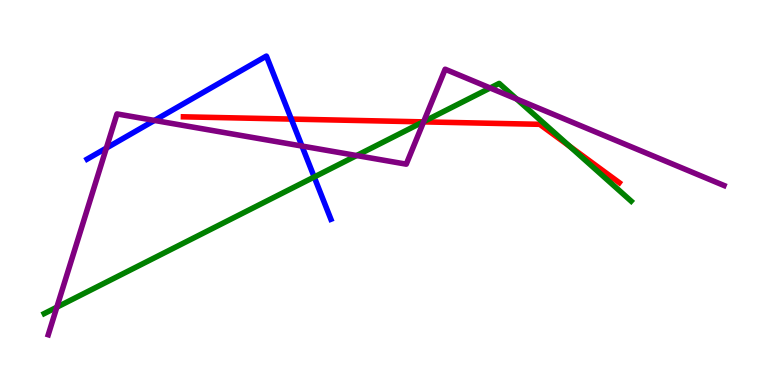[{'lines': ['blue', 'red'], 'intersections': [{'x': 3.76, 'y': 6.91}]}, {'lines': ['green', 'red'], 'intersections': [{'x': 5.46, 'y': 6.83}, {'x': 7.35, 'y': 6.2}]}, {'lines': ['purple', 'red'], 'intersections': [{'x': 5.47, 'y': 6.83}]}, {'lines': ['blue', 'green'], 'intersections': [{'x': 4.05, 'y': 5.4}]}, {'lines': ['blue', 'purple'], 'intersections': [{'x': 1.37, 'y': 6.15}, {'x': 1.99, 'y': 6.87}, {'x': 3.9, 'y': 6.21}]}, {'lines': ['green', 'purple'], 'intersections': [{'x': 0.733, 'y': 2.02}, {'x': 4.6, 'y': 5.96}, {'x': 5.47, 'y': 6.84}, {'x': 6.32, 'y': 7.71}, {'x': 6.67, 'y': 7.43}]}]